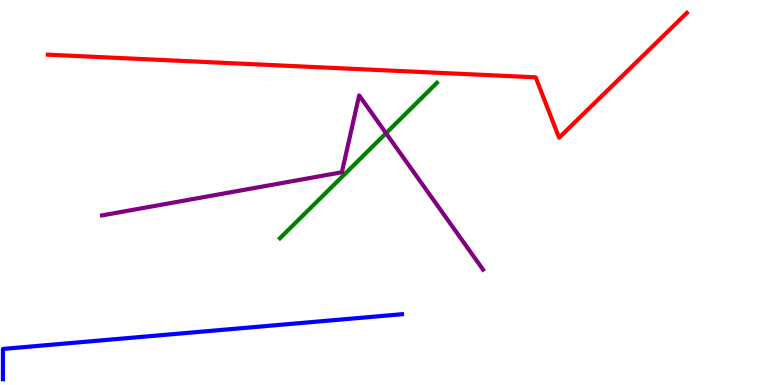[{'lines': ['blue', 'red'], 'intersections': []}, {'lines': ['green', 'red'], 'intersections': []}, {'lines': ['purple', 'red'], 'intersections': []}, {'lines': ['blue', 'green'], 'intersections': []}, {'lines': ['blue', 'purple'], 'intersections': []}, {'lines': ['green', 'purple'], 'intersections': [{'x': 4.98, 'y': 6.54}]}]